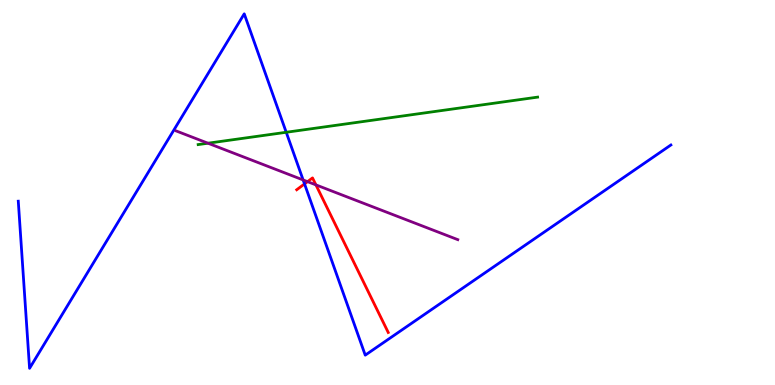[{'lines': ['blue', 'red'], 'intersections': [{'x': 3.93, 'y': 5.22}]}, {'lines': ['green', 'red'], 'intersections': []}, {'lines': ['purple', 'red'], 'intersections': [{'x': 3.97, 'y': 5.28}, {'x': 4.08, 'y': 5.2}]}, {'lines': ['blue', 'green'], 'intersections': [{'x': 3.69, 'y': 6.56}]}, {'lines': ['blue', 'purple'], 'intersections': [{'x': 3.91, 'y': 5.33}]}, {'lines': ['green', 'purple'], 'intersections': [{'x': 2.68, 'y': 6.28}]}]